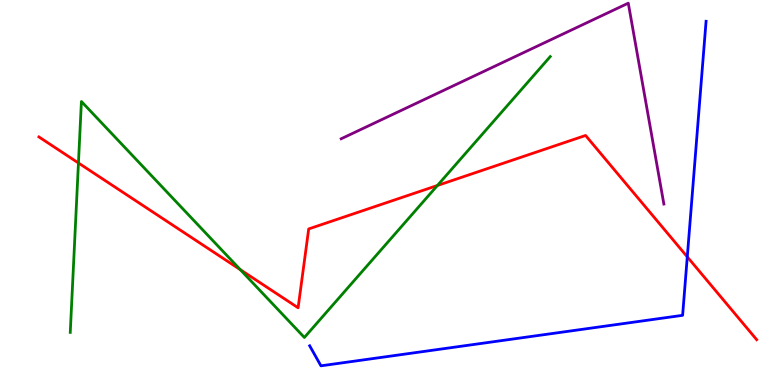[{'lines': ['blue', 'red'], 'intersections': [{'x': 8.87, 'y': 3.33}]}, {'lines': ['green', 'red'], 'intersections': [{'x': 1.01, 'y': 5.77}, {'x': 3.1, 'y': 3.0}, {'x': 5.64, 'y': 5.18}]}, {'lines': ['purple', 'red'], 'intersections': []}, {'lines': ['blue', 'green'], 'intersections': []}, {'lines': ['blue', 'purple'], 'intersections': []}, {'lines': ['green', 'purple'], 'intersections': []}]